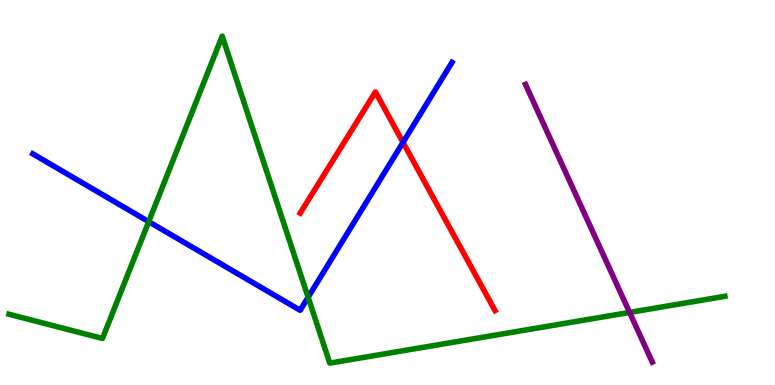[{'lines': ['blue', 'red'], 'intersections': [{'x': 5.2, 'y': 6.3}]}, {'lines': ['green', 'red'], 'intersections': []}, {'lines': ['purple', 'red'], 'intersections': []}, {'lines': ['blue', 'green'], 'intersections': [{'x': 1.92, 'y': 4.24}, {'x': 3.98, 'y': 2.28}]}, {'lines': ['blue', 'purple'], 'intersections': []}, {'lines': ['green', 'purple'], 'intersections': [{'x': 8.12, 'y': 1.89}]}]